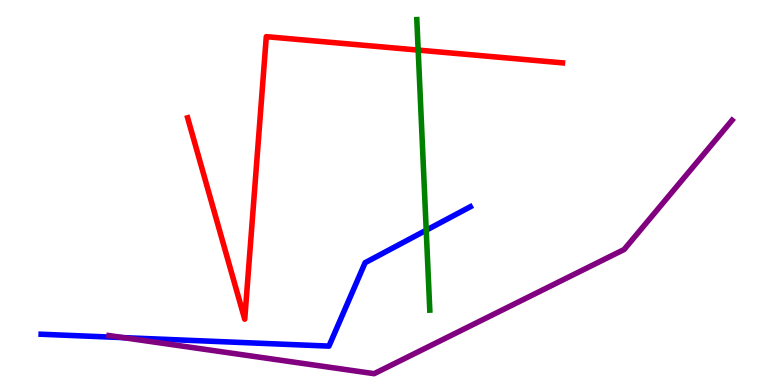[{'lines': ['blue', 'red'], 'intersections': []}, {'lines': ['green', 'red'], 'intersections': [{'x': 5.4, 'y': 8.7}]}, {'lines': ['purple', 'red'], 'intersections': []}, {'lines': ['blue', 'green'], 'intersections': [{'x': 5.5, 'y': 4.02}]}, {'lines': ['blue', 'purple'], 'intersections': [{'x': 1.59, 'y': 1.23}]}, {'lines': ['green', 'purple'], 'intersections': []}]